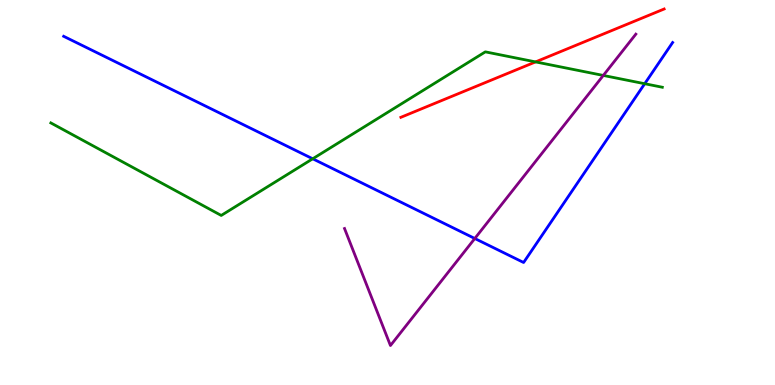[{'lines': ['blue', 'red'], 'intersections': []}, {'lines': ['green', 'red'], 'intersections': [{'x': 6.91, 'y': 8.39}]}, {'lines': ['purple', 'red'], 'intersections': []}, {'lines': ['blue', 'green'], 'intersections': [{'x': 4.03, 'y': 5.88}, {'x': 8.32, 'y': 7.83}]}, {'lines': ['blue', 'purple'], 'intersections': [{'x': 6.13, 'y': 3.81}]}, {'lines': ['green', 'purple'], 'intersections': [{'x': 7.78, 'y': 8.04}]}]